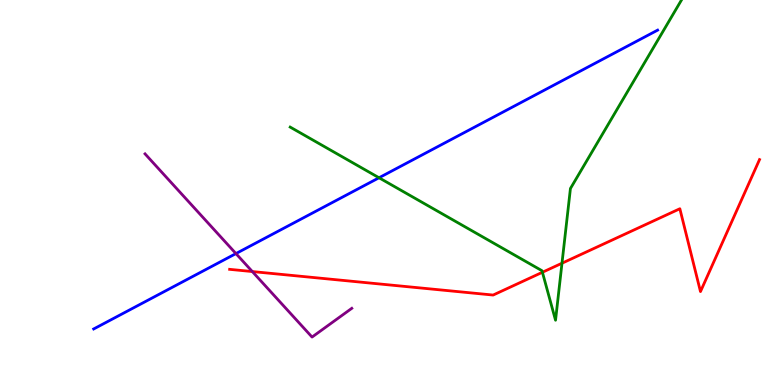[{'lines': ['blue', 'red'], 'intersections': []}, {'lines': ['green', 'red'], 'intersections': [{'x': 7.0, 'y': 2.93}, {'x': 7.25, 'y': 3.16}]}, {'lines': ['purple', 'red'], 'intersections': [{'x': 3.26, 'y': 2.95}]}, {'lines': ['blue', 'green'], 'intersections': [{'x': 4.89, 'y': 5.38}]}, {'lines': ['blue', 'purple'], 'intersections': [{'x': 3.04, 'y': 3.41}]}, {'lines': ['green', 'purple'], 'intersections': []}]